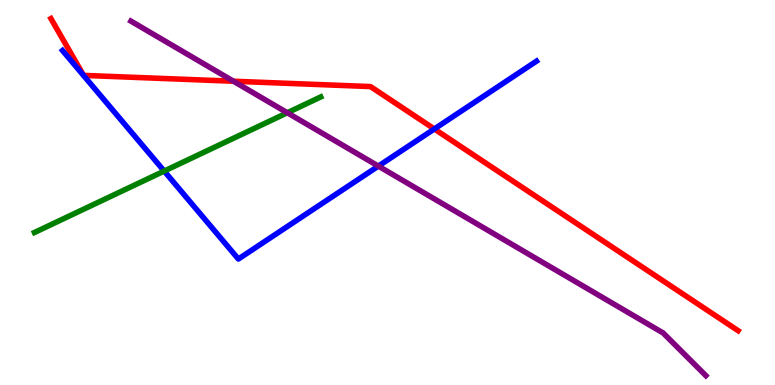[{'lines': ['blue', 'red'], 'intersections': [{'x': 5.6, 'y': 6.65}]}, {'lines': ['green', 'red'], 'intersections': []}, {'lines': ['purple', 'red'], 'intersections': [{'x': 3.01, 'y': 7.89}]}, {'lines': ['blue', 'green'], 'intersections': [{'x': 2.12, 'y': 5.56}]}, {'lines': ['blue', 'purple'], 'intersections': [{'x': 4.88, 'y': 5.69}]}, {'lines': ['green', 'purple'], 'intersections': [{'x': 3.71, 'y': 7.07}]}]